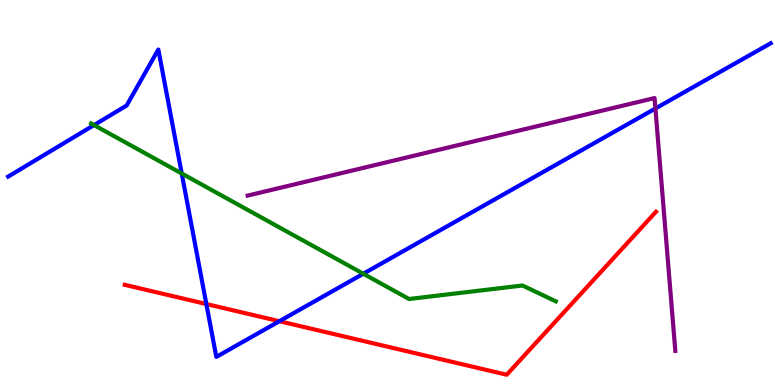[{'lines': ['blue', 'red'], 'intersections': [{'x': 2.66, 'y': 2.1}, {'x': 3.6, 'y': 1.66}]}, {'lines': ['green', 'red'], 'intersections': []}, {'lines': ['purple', 'red'], 'intersections': []}, {'lines': ['blue', 'green'], 'intersections': [{'x': 1.21, 'y': 6.75}, {'x': 2.34, 'y': 5.49}, {'x': 4.69, 'y': 2.89}]}, {'lines': ['blue', 'purple'], 'intersections': [{'x': 8.46, 'y': 7.18}]}, {'lines': ['green', 'purple'], 'intersections': []}]